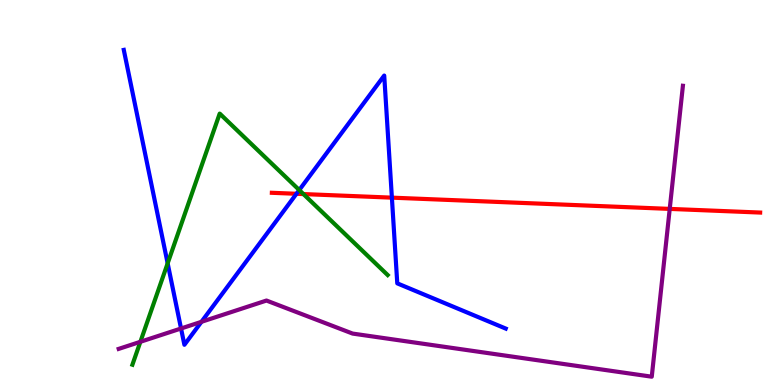[{'lines': ['blue', 'red'], 'intersections': [{'x': 3.83, 'y': 4.97}, {'x': 5.06, 'y': 4.87}]}, {'lines': ['green', 'red'], 'intersections': [{'x': 3.92, 'y': 4.96}]}, {'lines': ['purple', 'red'], 'intersections': [{'x': 8.64, 'y': 4.57}]}, {'lines': ['blue', 'green'], 'intersections': [{'x': 2.16, 'y': 3.16}, {'x': 3.86, 'y': 5.06}]}, {'lines': ['blue', 'purple'], 'intersections': [{'x': 2.34, 'y': 1.47}, {'x': 2.6, 'y': 1.64}]}, {'lines': ['green', 'purple'], 'intersections': [{'x': 1.81, 'y': 1.12}]}]